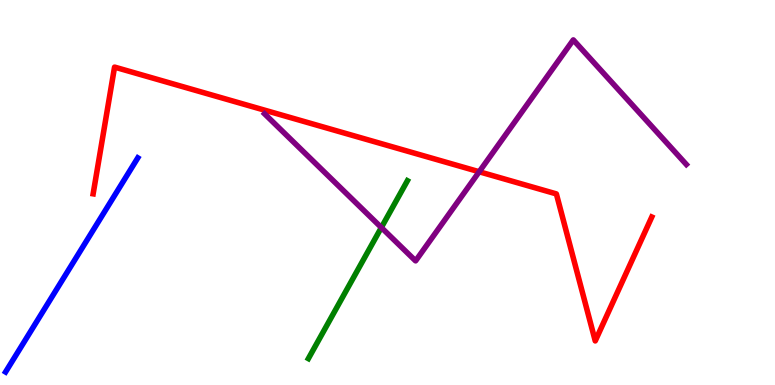[{'lines': ['blue', 'red'], 'intersections': []}, {'lines': ['green', 'red'], 'intersections': []}, {'lines': ['purple', 'red'], 'intersections': [{'x': 6.18, 'y': 5.54}]}, {'lines': ['blue', 'green'], 'intersections': []}, {'lines': ['blue', 'purple'], 'intersections': []}, {'lines': ['green', 'purple'], 'intersections': [{'x': 4.92, 'y': 4.09}]}]